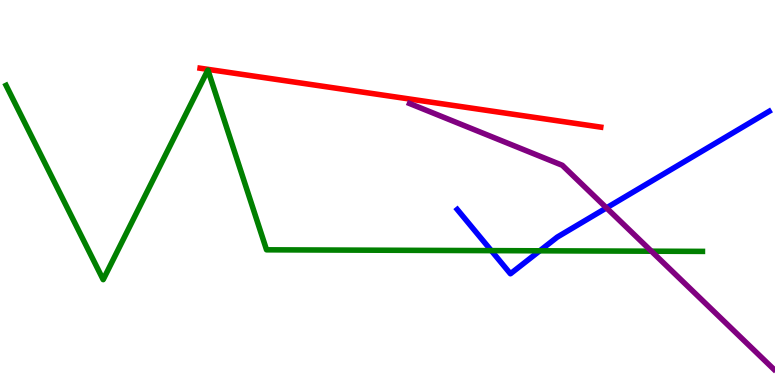[{'lines': ['blue', 'red'], 'intersections': []}, {'lines': ['green', 'red'], 'intersections': []}, {'lines': ['purple', 'red'], 'intersections': []}, {'lines': ['blue', 'green'], 'intersections': [{'x': 6.34, 'y': 3.49}, {'x': 6.96, 'y': 3.49}]}, {'lines': ['blue', 'purple'], 'intersections': [{'x': 7.83, 'y': 4.6}]}, {'lines': ['green', 'purple'], 'intersections': [{'x': 8.41, 'y': 3.48}]}]